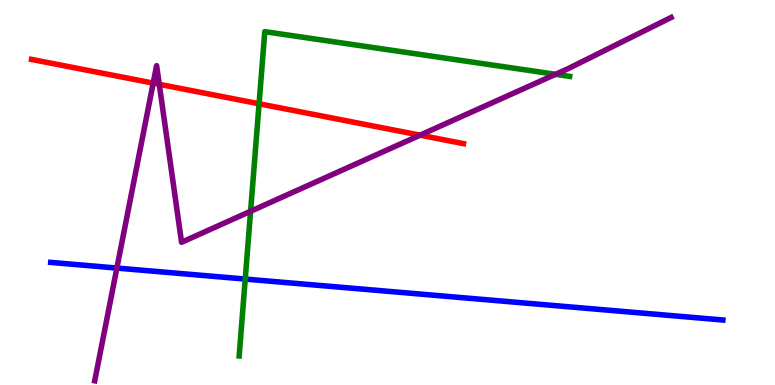[{'lines': ['blue', 'red'], 'intersections': []}, {'lines': ['green', 'red'], 'intersections': [{'x': 3.34, 'y': 7.3}]}, {'lines': ['purple', 'red'], 'intersections': [{'x': 1.98, 'y': 7.84}, {'x': 2.05, 'y': 7.81}, {'x': 5.42, 'y': 6.49}]}, {'lines': ['blue', 'green'], 'intersections': [{'x': 3.16, 'y': 2.75}]}, {'lines': ['blue', 'purple'], 'intersections': [{'x': 1.51, 'y': 3.04}]}, {'lines': ['green', 'purple'], 'intersections': [{'x': 3.23, 'y': 4.51}, {'x': 7.17, 'y': 8.07}]}]